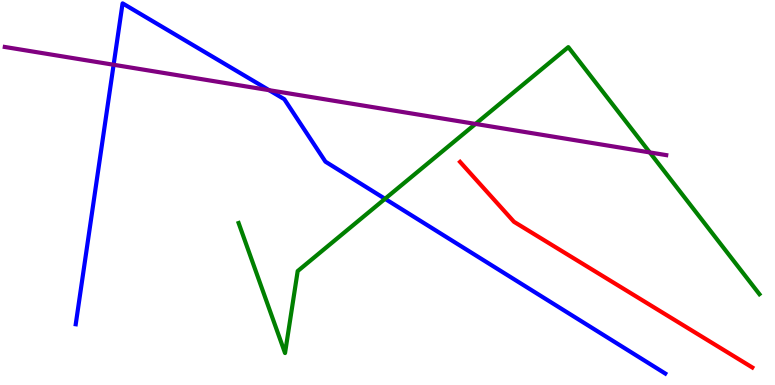[{'lines': ['blue', 'red'], 'intersections': []}, {'lines': ['green', 'red'], 'intersections': []}, {'lines': ['purple', 'red'], 'intersections': []}, {'lines': ['blue', 'green'], 'intersections': [{'x': 4.97, 'y': 4.84}]}, {'lines': ['blue', 'purple'], 'intersections': [{'x': 1.47, 'y': 8.32}, {'x': 3.47, 'y': 7.66}]}, {'lines': ['green', 'purple'], 'intersections': [{'x': 6.14, 'y': 6.78}, {'x': 8.38, 'y': 6.04}]}]